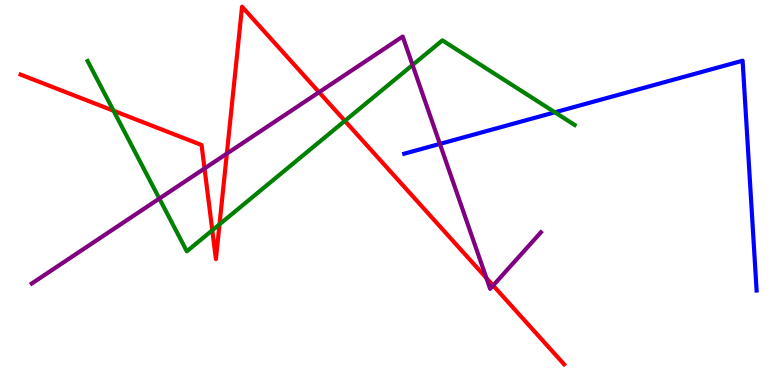[{'lines': ['blue', 'red'], 'intersections': []}, {'lines': ['green', 'red'], 'intersections': [{'x': 1.47, 'y': 7.12}, {'x': 2.74, 'y': 4.02}, {'x': 2.83, 'y': 4.17}, {'x': 4.45, 'y': 6.86}]}, {'lines': ['purple', 'red'], 'intersections': [{'x': 2.64, 'y': 5.62}, {'x': 2.93, 'y': 6.01}, {'x': 4.12, 'y': 7.6}, {'x': 6.28, 'y': 2.78}, {'x': 6.36, 'y': 2.58}]}, {'lines': ['blue', 'green'], 'intersections': [{'x': 7.16, 'y': 7.08}]}, {'lines': ['blue', 'purple'], 'intersections': [{'x': 5.68, 'y': 6.26}]}, {'lines': ['green', 'purple'], 'intersections': [{'x': 2.06, 'y': 4.84}, {'x': 5.32, 'y': 8.31}]}]